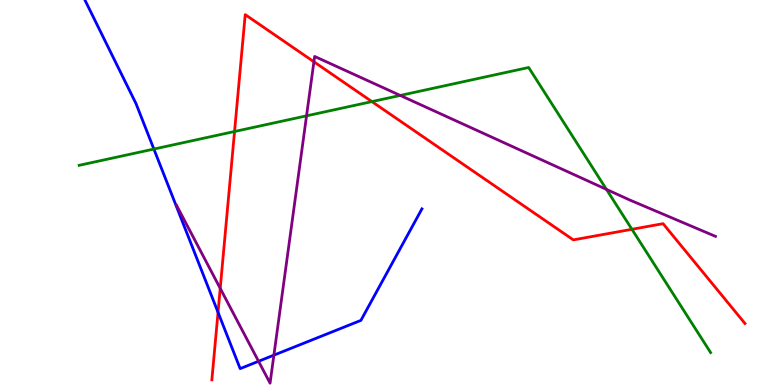[{'lines': ['blue', 'red'], 'intersections': [{'x': 2.81, 'y': 1.89}]}, {'lines': ['green', 'red'], 'intersections': [{'x': 3.03, 'y': 6.58}, {'x': 4.8, 'y': 7.36}, {'x': 8.15, 'y': 4.04}]}, {'lines': ['purple', 'red'], 'intersections': [{'x': 2.84, 'y': 2.51}, {'x': 4.05, 'y': 8.4}]}, {'lines': ['blue', 'green'], 'intersections': [{'x': 1.99, 'y': 6.13}]}, {'lines': ['blue', 'purple'], 'intersections': [{'x': 3.34, 'y': 0.616}, {'x': 3.53, 'y': 0.775}]}, {'lines': ['green', 'purple'], 'intersections': [{'x': 3.96, 'y': 6.99}, {'x': 5.16, 'y': 7.52}, {'x': 7.83, 'y': 5.08}]}]